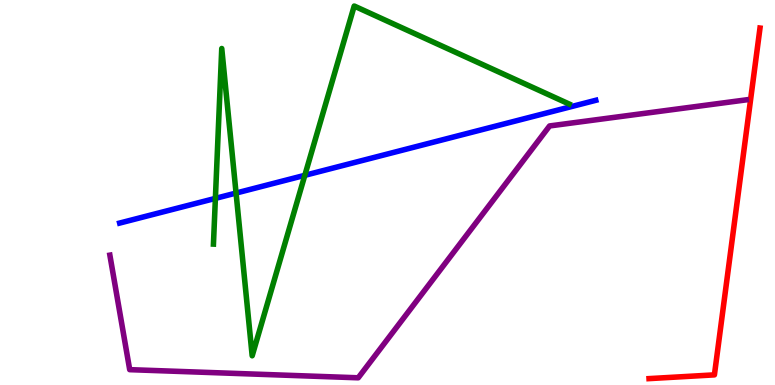[{'lines': ['blue', 'red'], 'intersections': []}, {'lines': ['green', 'red'], 'intersections': []}, {'lines': ['purple', 'red'], 'intersections': []}, {'lines': ['blue', 'green'], 'intersections': [{'x': 2.78, 'y': 4.85}, {'x': 3.05, 'y': 4.99}, {'x': 3.93, 'y': 5.45}]}, {'lines': ['blue', 'purple'], 'intersections': []}, {'lines': ['green', 'purple'], 'intersections': []}]